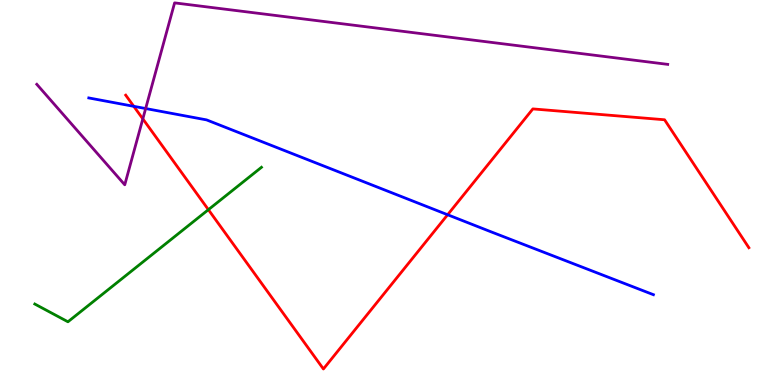[{'lines': ['blue', 'red'], 'intersections': [{'x': 1.73, 'y': 7.24}, {'x': 5.78, 'y': 4.42}]}, {'lines': ['green', 'red'], 'intersections': [{'x': 2.69, 'y': 4.55}]}, {'lines': ['purple', 'red'], 'intersections': [{'x': 1.84, 'y': 6.91}]}, {'lines': ['blue', 'green'], 'intersections': []}, {'lines': ['blue', 'purple'], 'intersections': [{'x': 1.88, 'y': 7.18}]}, {'lines': ['green', 'purple'], 'intersections': []}]